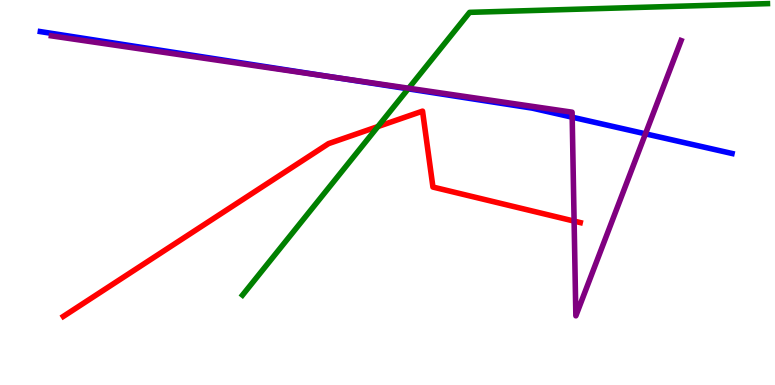[{'lines': ['blue', 'red'], 'intersections': []}, {'lines': ['green', 'red'], 'intersections': [{'x': 4.88, 'y': 6.71}]}, {'lines': ['purple', 'red'], 'intersections': [{'x': 7.41, 'y': 4.26}]}, {'lines': ['blue', 'green'], 'intersections': [{'x': 5.27, 'y': 7.69}]}, {'lines': ['blue', 'purple'], 'intersections': [{'x': 4.3, 'y': 8.0}, {'x': 7.38, 'y': 6.96}, {'x': 8.33, 'y': 6.52}]}, {'lines': ['green', 'purple'], 'intersections': [{'x': 5.27, 'y': 7.71}]}]